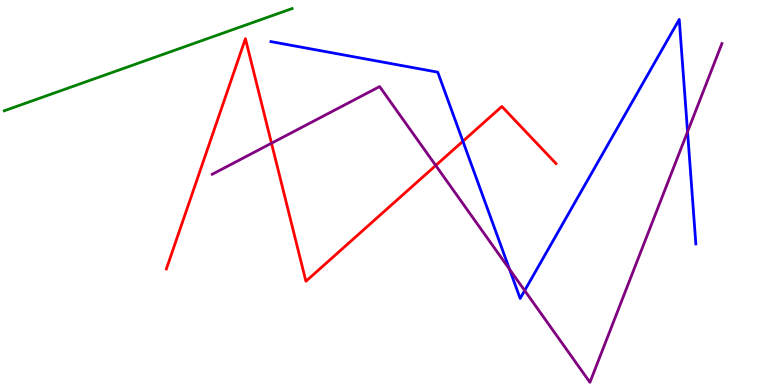[{'lines': ['blue', 'red'], 'intersections': [{'x': 5.97, 'y': 6.33}]}, {'lines': ['green', 'red'], 'intersections': []}, {'lines': ['purple', 'red'], 'intersections': [{'x': 3.5, 'y': 6.28}, {'x': 5.62, 'y': 5.7}]}, {'lines': ['blue', 'green'], 'intersections': []}, {'lines': ['blue', 'purple'], 'intersections': [{'x': 6.57, 'y': 3.01}, {'x': 6.77, 'y': 2.45}, {'x': 8.87, 'y': 6.58}]}, {'lines': ['green', 'purple'], 'intersections': []}]